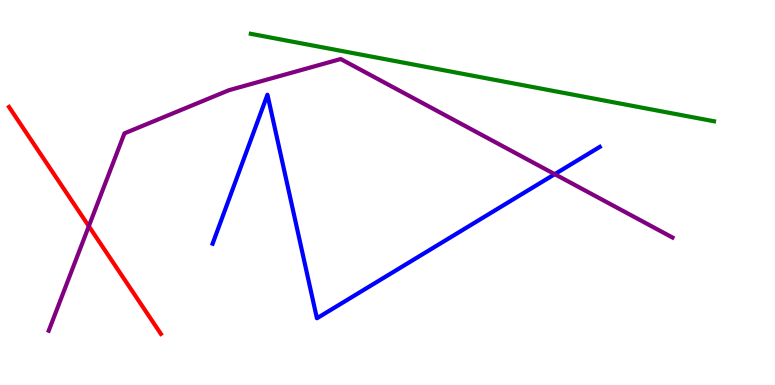[{'lines': ['blue', 'red'], 'intersections': []}, {'lines': ['green', 'red'], 'intersections': []}, {'lines': ['purple', 'red'], 'intersections': [{'x': 1.15, 'y': 4.12}]}, {'lines': ['blue', 'green'], 'intersections': []}, {'lines': ['blue', 'purple'], 'intersections': [{'x': 7.16, 'y': 5.48}]}, {'lines': ['green', 'purple'], 'intersections': []}]